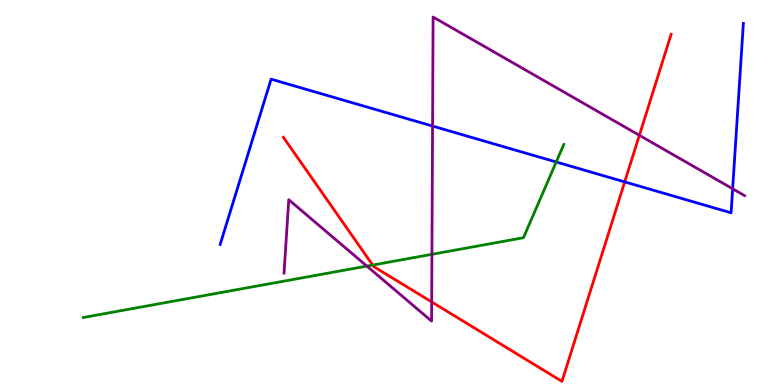[{'lines': ['blue', 'red'], 'intersections': [{'x': 8.06, 'y': 5.28}]}, {'lines': ['green', 'red'], 'intersections': [{'x': 4.81, 'y': 3.12}]}, {'lines': ['purple', 'red'], 'intersections': [{'x': 5.57, 'y': 2.16}, {'x': 8.25, 'y': 6.49}]}, {'lines': ['blue', 'green'], 'intersections': [{'x': 7.18, 'y': 5.79}]}, {'lines': ['blue', 'purple'], 'intersections': [{'x': 5.58, 'y': 6.73}, {'x': 9.45, 'y': 5.1}]}, {'lines': ['green', 'purple'], 'intersections': [{'x': 4.73, 'y': 3.09}, {'x': 5.57, 'y': 3.39}]}]